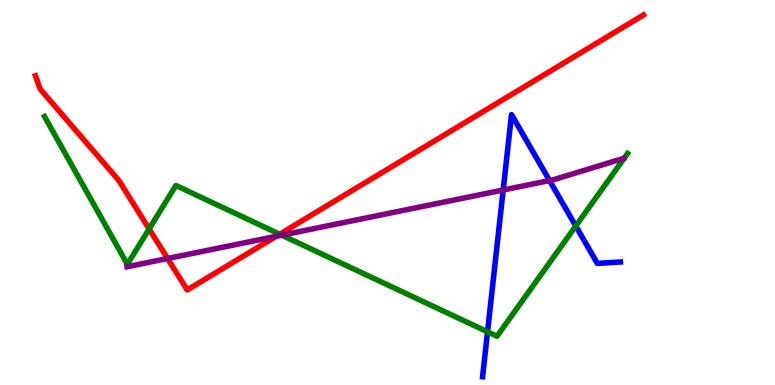[{'lines': ['blue', 'red'], 'intersections': []}, {'lines': ['green', 'red'], 'intersections': [{'x': 1.92, 'y': 4.05}, {'x': 3.61, 'y': 3.92}]}, {'lines': ['purple', 'red'], 'intersections': [{'x': 2.16, 'y': 3.29}, {'x': 3.56, 'y': 3.86}]}, {'lines': ['blue', 'green'], 'intersections': [{'x': 6.29, 'y': 1.38}, {'x': 7.43, 'y': 4.13}]}, {'lines': ['blue', 'purple'], 'intersections': [{'x': 6.49, 'y': 5.06}, {'x': 7.09, 'y': 5.31}]}, {'lines': ['green', 'purple'], 'intersections': [{'x': 3.64, 'y': 3.89}]}]